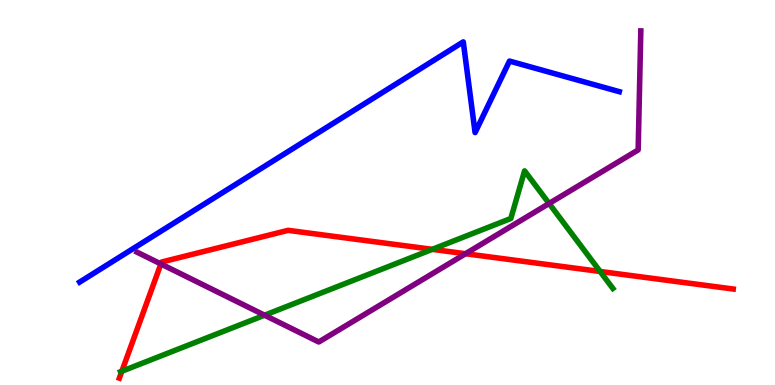[{'lines': ['blue', 'red'], 'intersections': []}, {'lines': ['green', 'red'], 'intersections': [{'x': 1.57, 'y': 0.357}, {'x': 5.58, 'y': 3.52}, {'x': 7.74, 'y': 2.95}]}, {'lines': ['purple', 'red'], 'intersections': [{'x': 2.08, 'y': 3.14}, {'x': 6.01, 'y': 3.41}]}, {'lines': ['blue', 'green'], 'intersections': []}, {'lines': ['blue', 'purple'], 'intersections': []}, {'lines': ['green', 'purple'], 'intersections': [{'x': 3.41, 'y': 1.81}, {'x': 7.08, 'y': 4.71}]}]